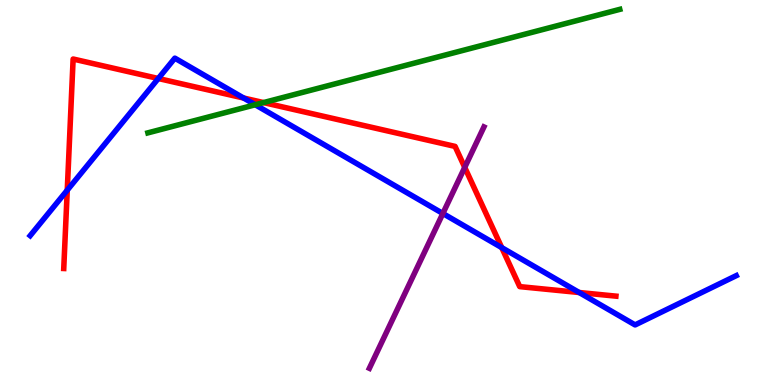[{'lines': ['blue', 'red'], 'intersections': [{'x': 0.868, 'y': 5.06}, {'x': 2.04, 'y': 7.96}, {'x': 3.14, 'y': 7.45}, {'x': 6.47, 'y': 3.57}, {'x': 7.47, 'y': 2.4}]}, {'lines': ['green', 'red'], 'intersections': [{'x': 3.4, 'y': 7.34}]}, {'lines': ['purple', 'red'], 'intersections': [{'x': 6.0, 'y': 5.65}]}, {'lines': ['blue', 'green'], 'intersections': [{'x': 3.29, 'y': 7.28}]}, {'lines': ['blue', 'purple'], 'intersections': [{'x': 5.71, 'y': 4.45}]}, {'lines': ['green', 'purple'], 'intersections': []}]